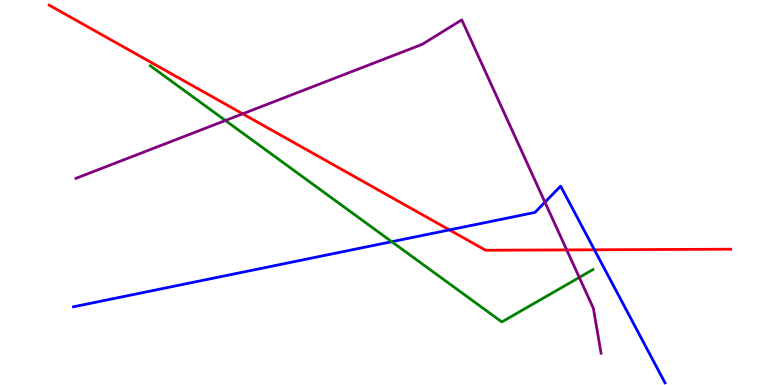[{'lines': ['blue', 'red'], 'intersections': [{'x': 5.8, 'y': 4.03}, {'x': 7.67, 'y': 3.51}]}, {'lines': ['green', 'red'], 'intersections': []}, {'lines': ['purple', 'red'], 'intersections': [{'x': 3.13, 'y': 7.04}, {'x': 7.31, 'y': 3.51}]}, {'lines': ['blue', 'green'], 'intersections': [{'x': 5.05, 'y': 3.72}]}, {'lines': ['blue', 'purple'], 'intersections': [{'x': 7.03, 'y': 4.75}]}, {'lines': ['green', 'purple'], 'intersections': [{'x': 2.91, 'y': 6.87}, {'x': 7.47, 'y': 2.79}]}]